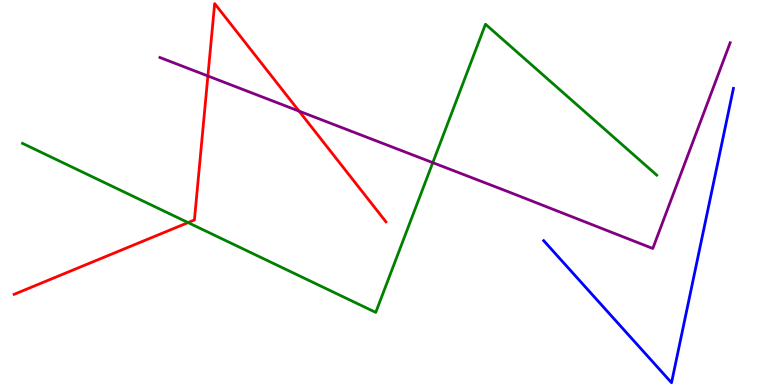[{'lines': ['blue', 'red'], 'intersections': []}, {'lines': ['green', 'red'], 'intersections': [{'x': 2.43, 'y': 4.22}]}, {'lines': ['purple', 'red'], 'intersections': [{'x': 2.68, 'y': 8.03}, {'x': 3.86, 'y': 7.11}]}, {'lines': ['blue', 'green'], 'intersections': []}, {'lines': ['blue', 'purple'], 'intersections': []}, {'lines': ['green', 'purple'], 'intersections': [{'x': 5.58, 'y': 5.78}]}]